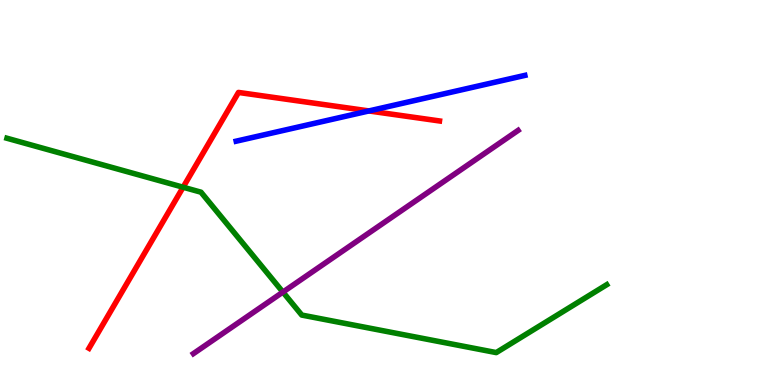[{'lines': ['blue', 'red'], 'intersections': [{'x': 4.76, 'y': 7.12}]}, {'lines': ['green', 'red'], 'intersections': [{'x': 2.36, 'y': 5.14}]}, {'lines': ['purple', 'red'], 'intersections': []}, {'lines': ['blue', 'green'], 'intersections': []}, {'lines': ['blue', 'purple'], 'intersections': []}, {'lines': ['green', 'purple'], 'intersections': [{'x': 3.65, 'y': 2.41}]}]